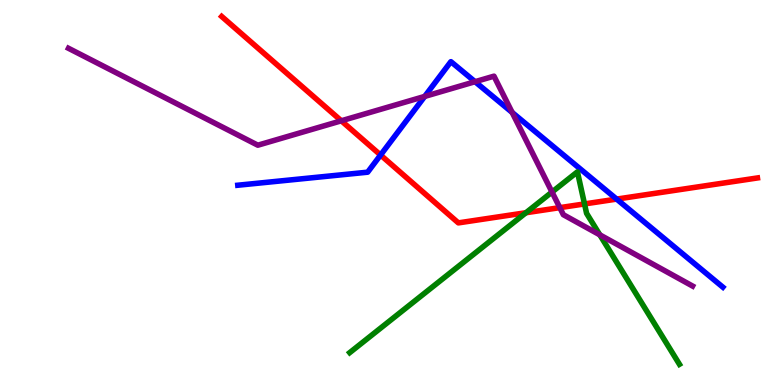[{'lines': ['blue', 'red'], 'intersections': [{'x': 4.91, 'y': 5.97}, {'x': 7.96, 'y': 4.83}]}, {'lines': ['green', 'red'], 'intersections': [{'x': 6.79, 'y': 4.47}, {'x': 7.54, 'y': 4.7}]}, {'lines': ['purple', 'red'], 'intersections': [{'x': 4.4, 'y': 6.86}, {'x': 7.22, 'y': 4.61}]}, {'lines': ['blue', 'green'], 'intersections': []}, {'lines': ['blue', 'purple'], 'intersections': [{'x': 5.48, 'y': 7.5}, {'x': 6.13, 'y': 7.88}, {'x': 6.61, 'y': 7.08}]}, {'lines': ['green', 'purple'], 'intersections': [{'x': 7.12, 'y': 5.01}, {'x': 7.74, 'y': 3.9}]}]